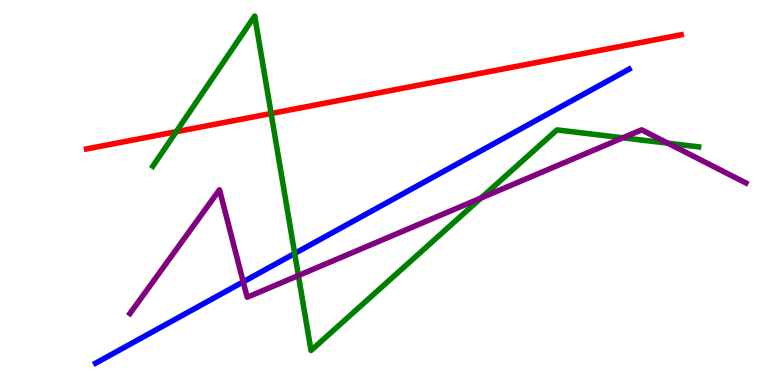[{'lines': ['blue', 'red'], 'intersections': []}, {'lines': ['green', 'red'], 'intersections': [{'x': 2.27, 'y': 6.58}, {'x': 3.5, 'y': 7.05}]}, {'lines': ['purple', 'red'], 'intersections': []}, {'lines': ['blue', 'green'], 'intersections': [{'x': 3.8, 'y': 3.42}]}, {'lines': ['blue', 'purple'], 'intersections': [{'x': 3.14, 'y': 2.68}]}, {'lines': ['green', 'purple'], 'intersections': [{'x': 3.85, 'y': 2.84}, {'x': 6.21, 'y': 4.86}, {'x': 8.04, 'y': 6.42}, {'x': 8.62, 'y': 6.28}]}]